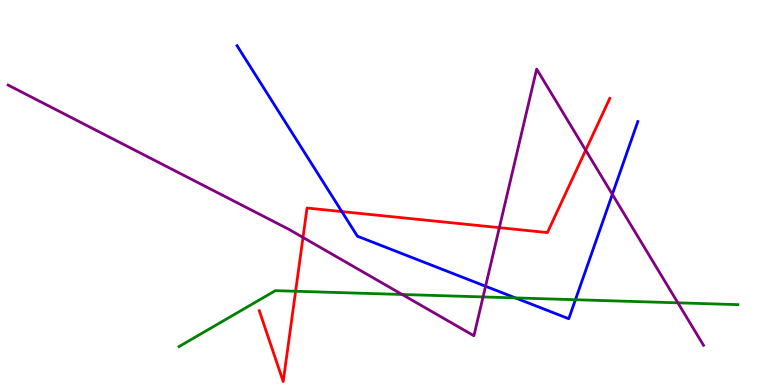[{'lines': ['blue', 'red'], 'intersections': [{'x': 4.41, 'y': 4.5}]}, {'lines': ['green', 'red'], 'intersections': [{'x': 3.81, 'y': 2.43}]}, {'lines': ['purple', 'red'], 'intersections': [{'x': 3.91, 'y': 3.83}, {'x': 6.44, 'y': 4.09}, {'x': 7.56, 'y': 6.1}]}, {'lines': ['blue', 'green'], 'intersections': [{'x': 6.65, 'y': 2.26}, {'x': 7.42, 'y': 2.21}]}, {'lines': ['blue', 'purple'], 'intersections': [{'x': 6.27, 'y': 2.57}, {'x': 7.9, 'y': 4.95}]}, {'lines': ['green', 'purple'], 'intersections': [{'x': 5.19, 'y': 2.35}, {'x': 6.23, 'y': 2.29}, {'x': 8.75, 'y': 2.13}]}]